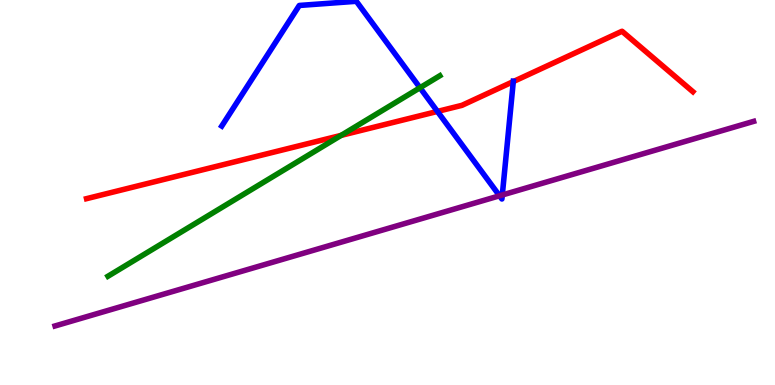[{'lines': ['blue', 'red'], 'intersections': [{'x': 5.64, 'y': 7.11}, {'x': 6.62, 'y': 7.88}]}, {'lines': ['green', 'red'], 'intersections': [{'x': 4.4, 'y': 6.48}]}, {'lines': ['purple', 'red'], 'intersections': []}, {'lines': ['blue', 'green'], 'intersections': [{'x': 5.42, 'y': 7.72}]}, {'lines': ['blue', 'purple'], 'intersections': [{'x': 6.45, 'y': 4.91}, {'x': 6.48, 'y': 4.94}]}, {'lines': ['green', 'purple'], 'intersections': []}]